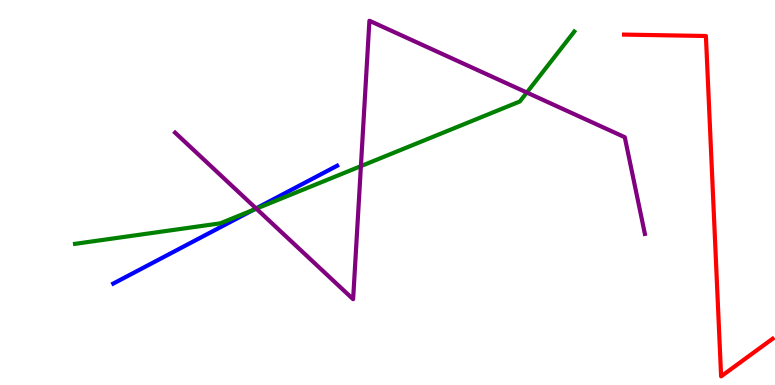[{'lines': ['blue', 'red'], 'intersections': []}, {'lines': ['green', 'red'], 'intersections': []}, {'lines': ['purple', 'red'], 'intersections': []}, {'lines': ['blue', 'green'], 'intersections': [{'x': 3.27, 'y': 4.55}]}, {'lines': ['blue', 'purple'], 'intersections': [{'x': 3.3, 'y': 4.59}]}, {'lines': ['green', 'purple'], 'intersections': [{'x': 3.31, 'y': 4.58}, {'x': 4.66, 'y': 5.68}, {'x': 6.8, 'y': 7.6}]}]